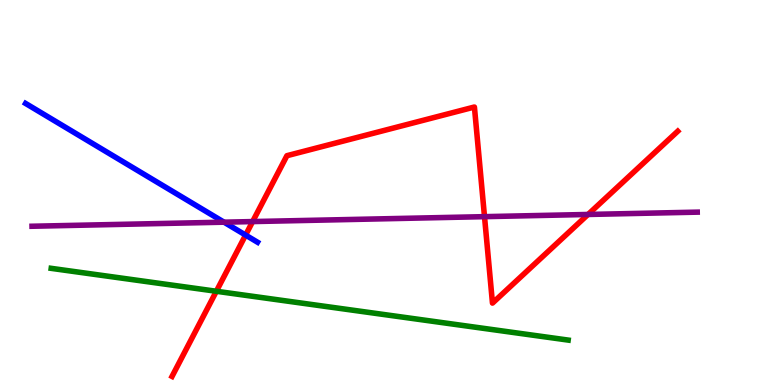[{'lines': ['blue', 'red'], 'intersections': [{'x': 3.17, 'y': 3.89}]}, {'lines': ['green', 'red'], 'intersections': [{'x': 2.79, 'y': 2.43}]}, {'lines': ['purple', 'red'], 'intersections': [{'x': 3.26, 'y': 4.24}, {'x': 6.25, 'y': 4.37}, {'x': 7.59, 'y': 4.43}]}, {'lines': ['blue', 'green'], 'intersections': []}, {'lines': ['blue', 'purple'], 'intersections': [{'x': 2.89, 'y': 4.23}]}, {'lines': ['green', 'purple'], 'intersections': []}]